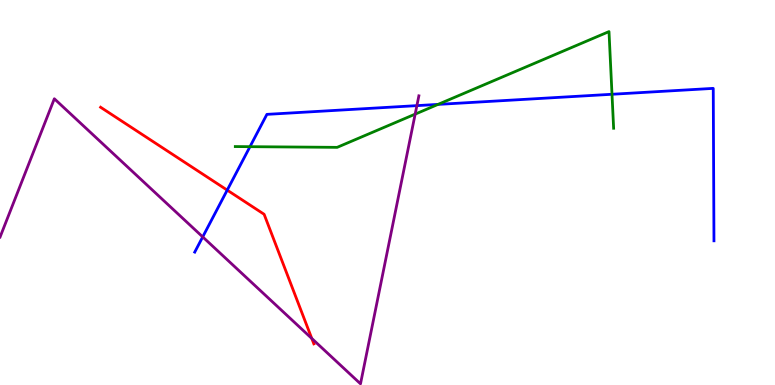[{'lines': ['blue', 'red'], 'intersections': [{'x': 2.93, 'y': 5.06}]}, {'lines': ['green', 'red'], 'intersections': []}, {'lines': ['purple', 'red'], 'intersections': [{'x': 4.02, 'y': 1.21}]}, {'lines': ['blue', 'green'], 'intersections': [{'x': 3.23, 'y': 6.19}, {'x': 5.65, 'y': 7.29}, {'x': 7.9, 'y': 7.55}]}, {'lines': ['blue', 'purple'], 'intersections': [{'x': 2.62, 'y': 3.85}, {'x': 5.38, 'y': 7.26}]}, {'lines': ['green', 'purple'], 'intersections': [{'x': 5.36, 'y': 7.04}]}]